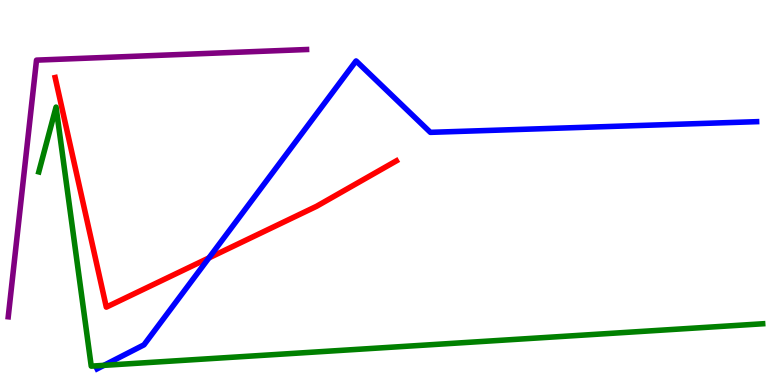[{'lines': ['blue', 'red'], 'intersections': [{'x': 2.7, 'y': 3.3}]}, {'lines': ['green', 'red'], 'intersections': []}, {'lines': ['purple', 'red'], 'intersections': []}, {'lines': ['blue', 'green'], 'intersections': [{'x': 1.34, 'y': 0.511}]}, {'lines': ['blue', 'purple'], 'intersections': []}, {'lines': ['green', 'purple'], 'intersections': []}]